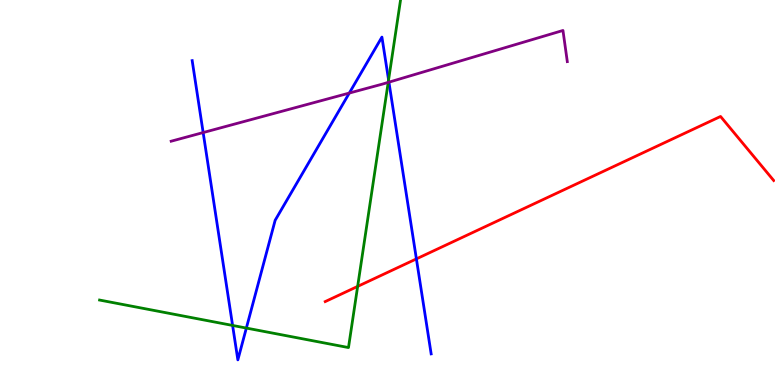[{'lines': ['blue', 'red'], 'intersections': [{'x': 5.37, 'y': 3.28}]}, {'lines': ['green', 'red'], 'intersections': [{'x': 4.61, 'y': 2.56}]}, {'lines': ['purple', 'red'], 'intersections': []}, {'lines': ['blue', 'green'], 'intersections': [{'x': 3.0, 'y': 1.55}, {'x': 3.18, 'y': 1.48}, {'x': 5.01, 'y': 7.92}]}, {'lines': ['blue', 'purple'], 'intersections': [{'x': 2.62, 'y': 6.56}, {'x': 4.51, 'y': 7.58}, {'x': 5.02, 'y': 7.87}]}, {'lines': ['green', 'purple'], 'intersections': [{'x': 5.01, 'y': 7.86}]}]